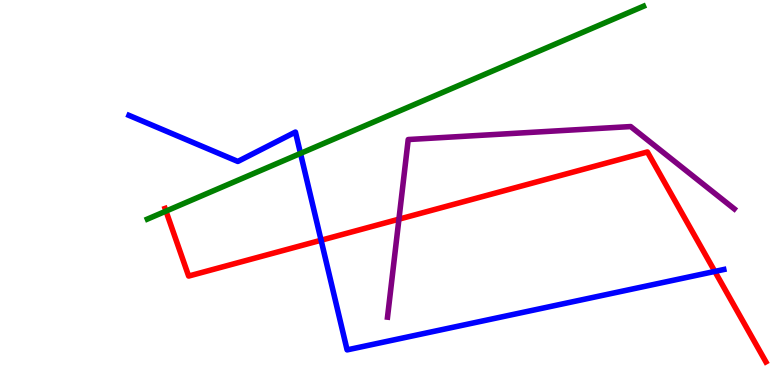[{'lines': ['blue', 'red'], 'intersections': [{'x': 4.14, 'y': 3.76}, {'x': 9.22, 'y': 2.95}]}, {'lines': ['green', 'red'], 'intersections': [{'x': 2.14, 'y': 4.52}]}, {'lines': ['purple', 'red'], 'intersections': [{'x': 5.15, 'y': 4.31}]}, {'lines': ['blue', 'green'], 'intersections': [{'x': 3.88, 'y': 6.02}]}, {'lines': ['blue', 'purple'], 'intersections': []}, {'lines': ['green', 'purple'], 'intersections': []}]